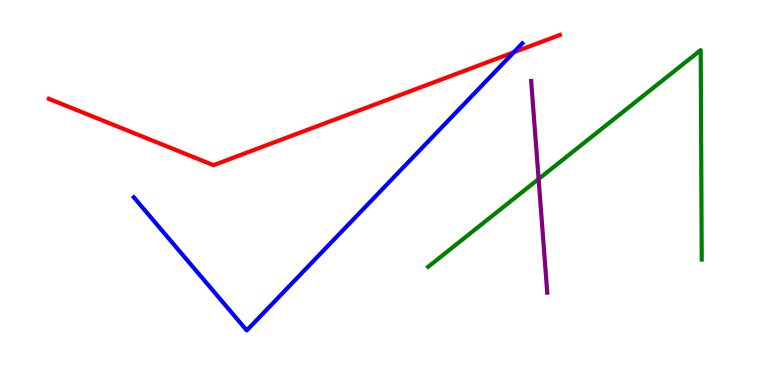[{'lines': ['blue', 'red'], 'intersections': [{'x': 6.63, 'y': 8.64}]}, {'lines': ['green', 'red'], 'intersections': []}, {'lines': ['purple', 'red'], 'intersections': []}, {'lines': ['blue', 'green'], 'intersections': []}, {'lines': ['blue', 'purple'], 'intersections': []}, {'lines': ['green', 'purple'], 'intersections': [{'x': 6.95, 'y': 5.35}]}]